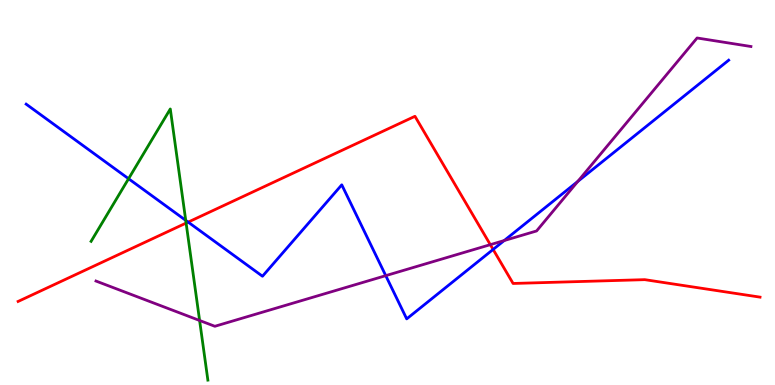[{'lines': ['blue', 'red'], 'intersections': [{'x': 2.43, 'y': 4.23}, {'x': 6.36, 'y': 3.52}]}, {'lines': ['green', 'red'], 'intersections': [{'x': 2.4, 'y': 4.21}]}, {'lines': ['purple', 'red'], 'intersections': [{'x': 6.33, 'y': 3.64}]}, {'lines': ['blue', 'green'], 'intersections': [{'x': 1.66, 'y': 5.36}, {'x': 2.4, 'y': 4.28}]}, {'lines': ['blue', 'purple'], 'intersections': [{'x': 4.98, 'y': 2.84}, {'x': 6.51, 'y': 3.75}, {'x': 7.46, 'y': 5.29}]}, {'lines': ['green', 'purple'], 'intersections': [{'x': 2.58, 'y': 1.68}]}]